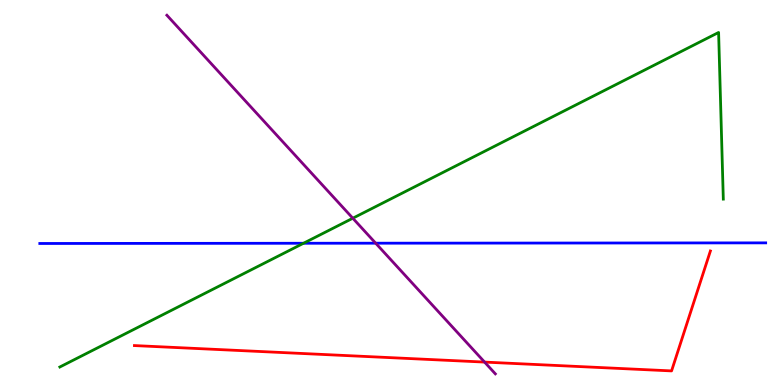[{'lines': ['blue', 'red'], 'intersections': []}, {'lines': ['green', 'red'], 'intersections': []}, {'lines': ['purple', 'red'], 'intersections': [{'x': 6.25, 'y': 0.595}]}, {'lines': ['blue', 'green'], 'intersections': [{'x': 3.92, 'y': 3.68}]}, {'lines': ['blue', 'purple'], 'intersections': [{'x': 4.85, 'y': 3.68}]}, {'lines': ['green', 'purple'], 'intersections': [{'x': 4.55, 'y': 4.33}]}]